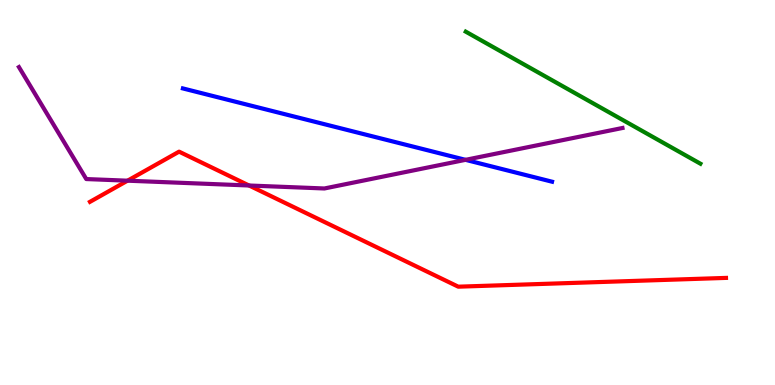[{'lines': ['blue', 'red'], 'intersections': []}, {'lines': ['green', 'red'], 'intersections': []}, {'lines': ['purple', 'red'], 'intersections': [{'x': 1.65, 'y': 5.31}, {'x': 3.21, 'y': 5.18}]}, {'lines': ['blue', 'green'], 'intersections': []}, {'lines': ['blue', 'purple'], 'intersections': [{'x': 6.01, 'y': 5.85}]}, {'lines': ['green', 'purple'], 'intersections': []}]